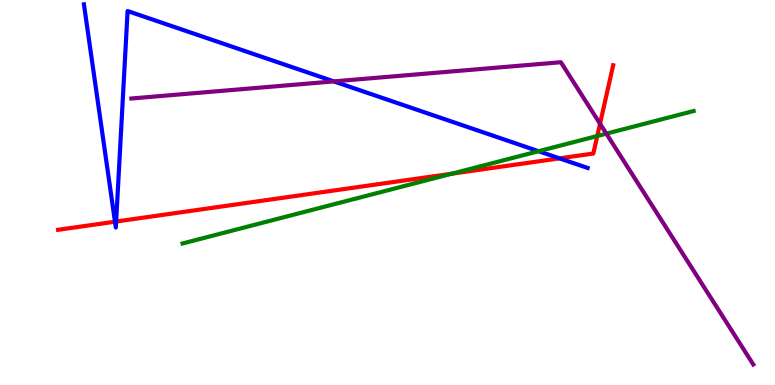[{'lines': ['blue', 'red'], 'intersections': [{'x': 1.48, 'y': 4.24}, {'x': 1.5, 'y': 4.25}, {'x': 7.22, 'y': 5.89}]}, {'lines': ['green', 'red'], 'intersections': [{'x': 5.83, 'y': 5.49}, {'x': 7.71, 'y': 6.47}]}, {'lines': ['purple', 'red'], 'intersections': [{'x': 7.74, 'y': 6.79}]}, {'lines': ['blue', 'green'], 'intersections': [{'x': 6.95, 'y': 6.07}]}, {'lines': ['blue', 'purple'], 'intersections': [{'x': 4.31, 'y': 7.89}]}, {'lines': ['green', 'purple'], 'intersections': [{'x': 7.82, 'y': 6.53}]}]